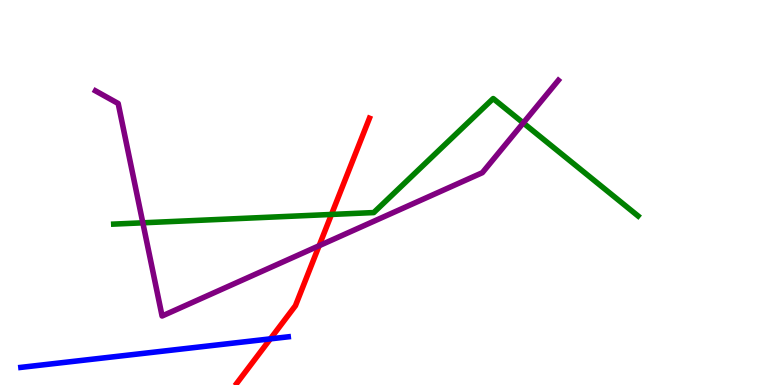[{'lines': ['blue', 'red'], 'intersections': [{'x': 3.49, 'y': 1.2}]}, {'lines': ['green', 'red'], 'intersections': [{'x': 4.28, 'y': 4.43}]}, {'lines': ['purple', 'red'], 'intersections': [{'x': 4.12, 'y': 3.62}]}, {'lines': ['blue', 'green'], 'intersections': []}, {'lines': ['blue', 'purple'], 'intersections': []}, {'lines': ['green', 'purple'], 'intersections': [{'x': 1.84, 'y': 4.21}, {'x': 6.75, 'y': 6.81}]}]